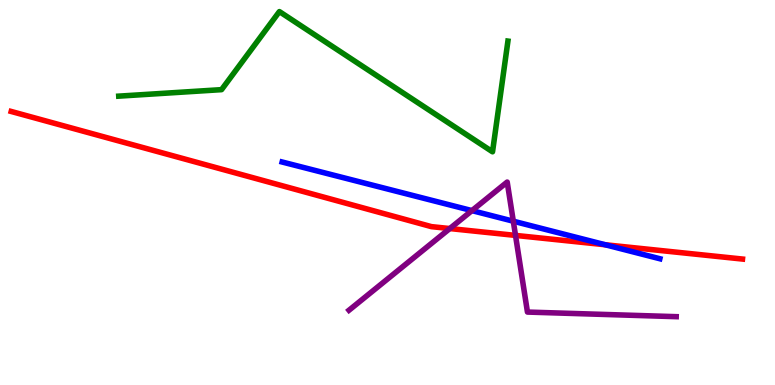[{'lines': ['blue', 'red'], 'intersections': [{'x': 7.81, 'y': 3.64}]}, {'lines': ['green', 'red'], 'intersections': []}, {'lines': ['purple', 'red'], 'intersections': [{'x': 5.8, 'y': 4.06}, {'x': 6.65, 'y': 3.89}]}, {'lines': ['blue', 'green'], 'intersections': []}, {'lines': ['blue', 'purple'], 'intersections': [{'x': 6.09, 'y': 4.53}, {'x': 6.62, 'y': 4.25}]}, {'lines': ['green', 'purple'], 'intersections': []}]